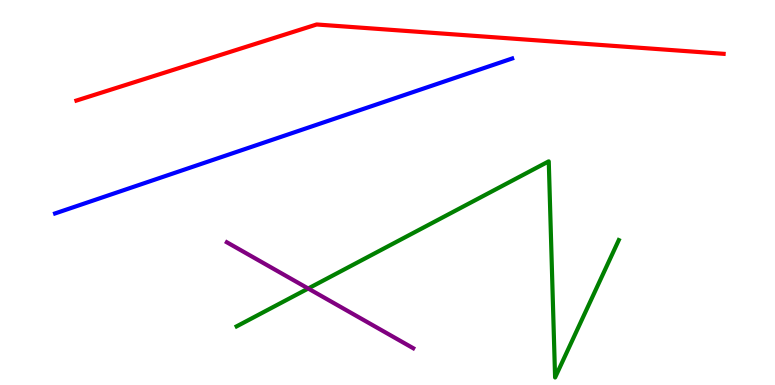[{'lines': ['blue', 'red'], 'intersections': []}, {'lines': ['green', 'red'], 'intersections': []}, {'lines': ['purple', 'red'], 'intersections': []}, {'lines': ['blue', 'green'], 'intersections': []}, {'lines': ['blue', 'purple'], 'intersections': []}, {'lines': ['green', 'purple'], 'intersections': [{'x': 3.98, 'y': 2.51}]}]